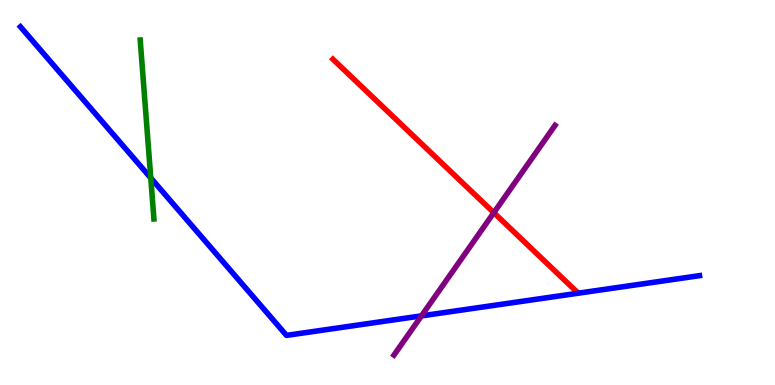[{'lines': ['blue', 'red'], 'intersections': []}, {'lines': ['green', 'red'], 'intersections': []}, {'lines': ['purple', 'red'], 'intersections': [{'x': 6.37, 'y': 4.48}]}, {'lines': ['blue', 'green'], 'intersections': [{'x': 1.95, 'y': 5.38}]}, {'lines': ['blue', 'purple'], 'intersections': [{'x': 5.44, 'y': 1.8}]}, {'lines': ['green', 'purple'], 'intersections': []}]